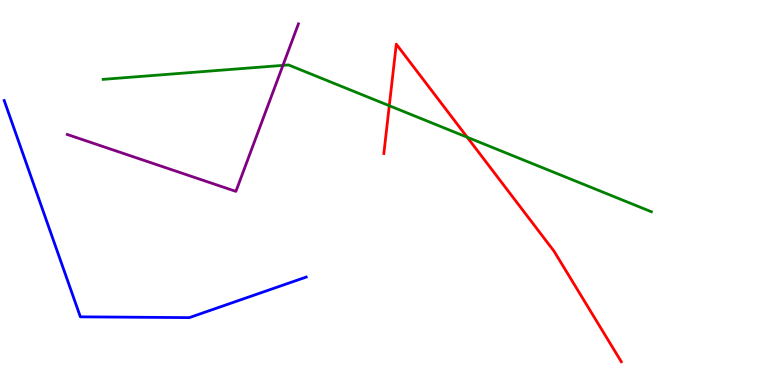[{'lines': ['blue', 'red'], 'intersections': []}, {'lines': ['green', 'red'], 'intersections': [{'x': 5.02, 'y': 7.25}, {'x': 6.03, 'y': 6.44}]}, {'lines': ['purple', 'red'], 'intersections': []}, {'lines': ['blue', 'green'], 'intersections': []}, {'lines': ['blue', 'purple'], 'intersections': []}, {'lines': ['green', 'purple'], 'intersections': [{'x': 3.65, 'y': 8.3}]}]